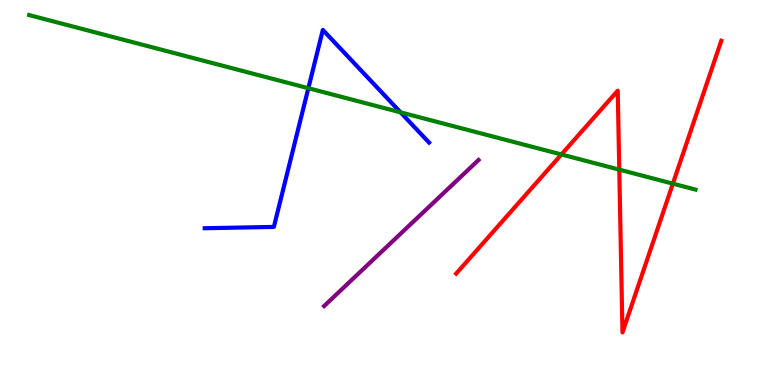[{'lines': ['blue', 'red'], 'intersections': []}, {'lines': ['green', 'red'], 'intersections': [{'x': 7.24, 'y': 5.99}, {'x': 7.99, 'y': 5.59}, {'x': 8.68, 'y': 5.23}]}, {'lines': ['purple', 'red'], 'intersections': []}, {'lines': ['blue', 'green'], 'intersections': [{'x': 3.98, 'y': 7.71}, {'x': 5.17, 'y': 7.08}]}, {'lines': ['blue', 'purple'], 'intersections': []}, {'lines': ['green', 'purple'], 'intersections': []}]